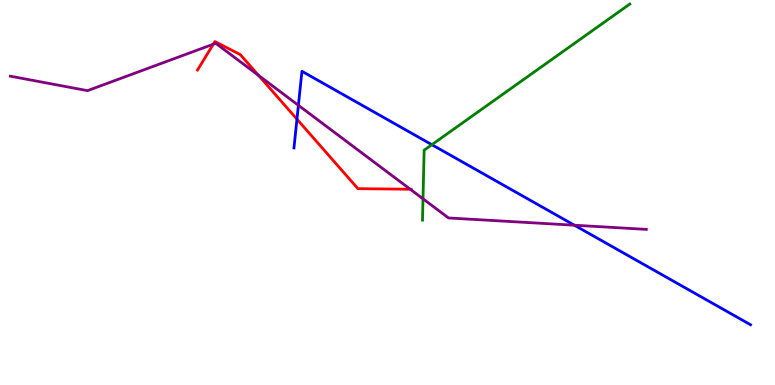[{'lines': ['blue', 'red'], 'intersections': [{'x': 3.83, 'y': 6.9}]}, {'lines': ['green', 'red'], 'intersections': []}, {'lines': ['purple', 'red'], 'intersections': [{'x': 2.75, 'y': 8.85}, {'x': 3.34, 'y': 8.04}, {'x': 5.29, 'y': 5.08}]}, {'lines': ['blue', 'green'], 'intersections': [{'x': 5.57, 'y': 6.24}]}, {'lines': ['blue', 'purple'], 'intersections': [{'x': 3.85, 'y': 7.26}, {'x': 7.41, 'y': 4.15}]}, {'lines': ['green', 'purple'], 'intersections': [{'x': 5.46, 'y': 4.84}]}]